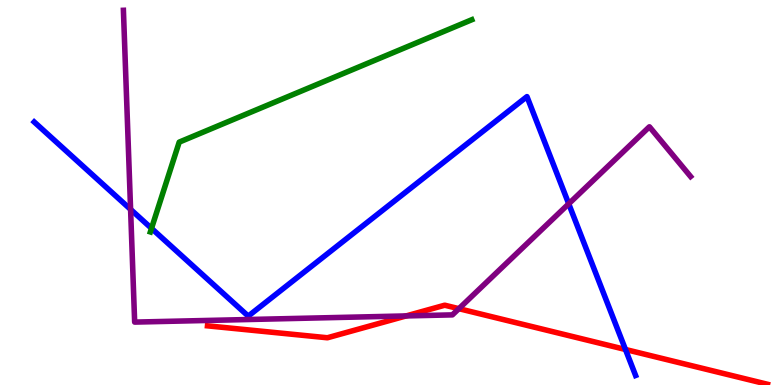[{'lines': ['blue', 'red'], 'intersections': [{'x': 8.07, 'y': 0.922}]}, {'lines': ['green', 'red'], 'intersections': []}, {'lines': ['purple', 'red'], 'intersections': [{'x': 5.24, 'y': 1.79}, {'x': 5.92, 'y': 1.98}]}, {'lines': ['blue', 'green'], 'intersections': [{'x': 1.95, 'y': 4.07}]}, {'lines': ['blue', 'purple'], 'intersections': [{'x': 1.69, 'y': 4.56}, {'x': 7.34, 'y': 4.71}]}, {'lines': ['green', 'purple'], 'intersections': []}]